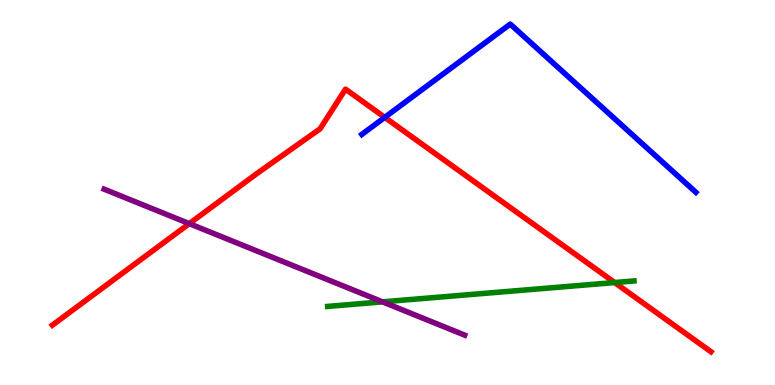[{'lines': ['blue', 'red'], 'intersections': [{'x': 4.96, 'y': 6.95}]}, {'lines': ['green', 'red'], 'intersections': [{'x': 7.93, 'y': 2.66}]}, {'lines': ['purple', 'red'], 'intersections': [{'x': 2.44, 'y': 4.19}]}, {'lines': ['blue', 'green'], 'intersections': []}, {'lines': ['blue', 'purple'], 'intersections': []}, {'lines': ['green', 'purple'], 'intersections': [{'x': 4.94, 'y': 2.16}]}]